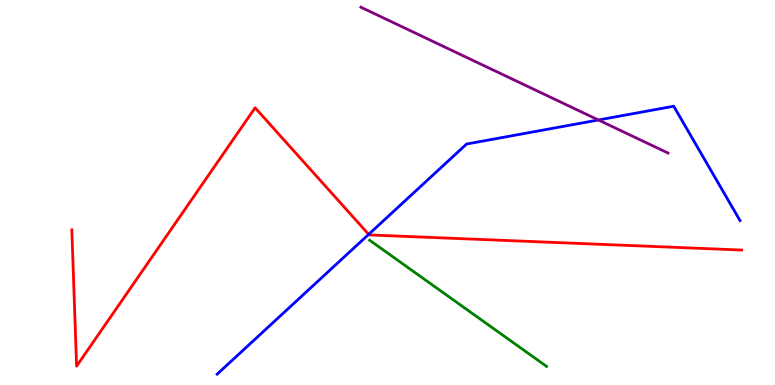[{'lines': ['blue', 'red'], 'intersections': [{'x': 4.76, 'y': 3.91}]}, {'lines': ['green', 'red'], 'intersections': []}, {'lines': ['purple', 'red'], 'intersections': []}, {'lines': ['blue', 'green'], 'intersections': []}, {'lines': ['blue', 'purple'], 'intersections': [{'x': 7.72, 'y': 6.88}]}, {'lines': ['green', 'purple'], 'intersections': []}]